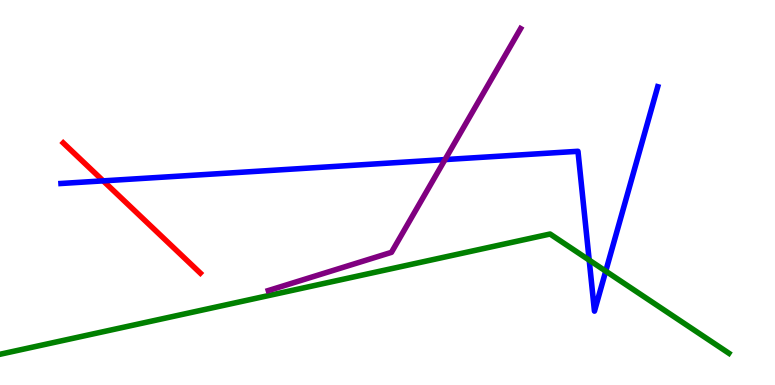[{'lines': ['blue', 'red'], 'intersections': [{'x': 1.33, 'y': 5.3}]}, {'lines': ['green', 'red'], 'intersections': []}, {'lines': ['purple', 'red'], 'intersections': []}, {'lines': ['blue', 'green'], 'intersections': [{'x': 7.6, 'y': 3.24}, {'x': 7.82, 'y': 2.96}]}, {'lines': ['blue', 'purple'], 'intersections': [{'x': 5.74, 'y': 5.86}]}, {'lines': ['green', 'purple'], 'intersections': []}]